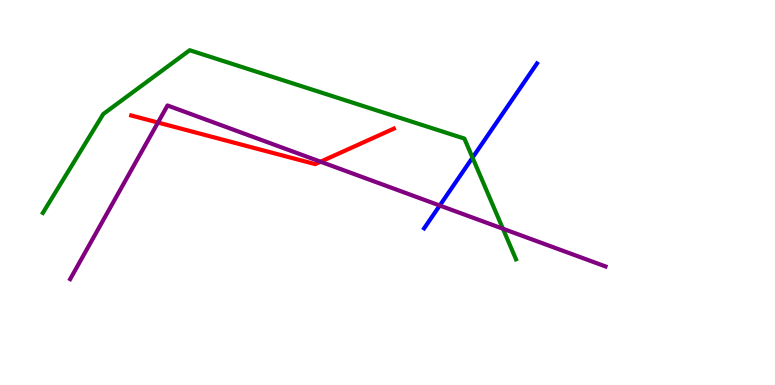[{'lines': ['blue', 'red'], 'intersections': []}, {'lines': ['green', 'red'], 'intersections': []}, {'lines': ['purple', 'red'], 'intersections': [{'x': 2.04, 'y': 6.82}, {'x': 4.14, 'y': 5.8}]}, {'lines': ['blue', 'green'], 'intersections': [{'x': 6.1, 'y': 5.91}]}, {'lines': ['blue', 'purple'], 'intersections': [{'x': 5.67, 'y': 4.66}]}, {'lines': ['green', 'purple'], 'intersections': [{'x': 6.49, 'y': 4.06}]}]